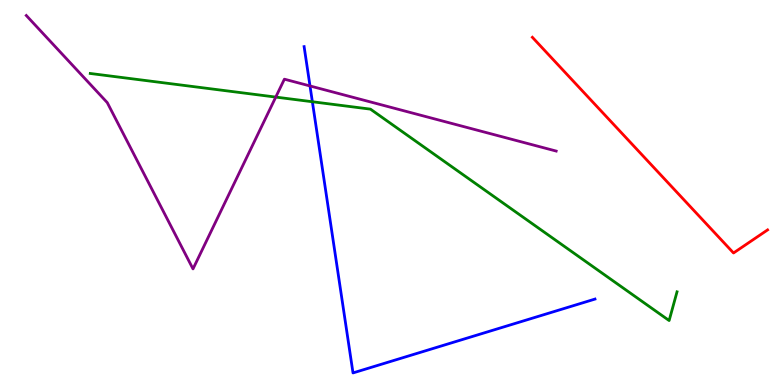[{'lines': ['blue', 'red'], 'intersections': []}, {'lines': ['green', 'red'], 'intersections': []}, {'lines': ['purple', 'red'], 'intersections': []}, {'lines': ['blue', 'green'], 'intersections': [{'x': 4.03, 'y': 7.36}]}, {'lines': ['blue', 'purple'], 'intersections': [{'x': 4.0, 'y': 7.77}]}, {'lines': ['green', 'purple'], 'intersections': [{'x': 3.56, 'y': 7.48}]}]